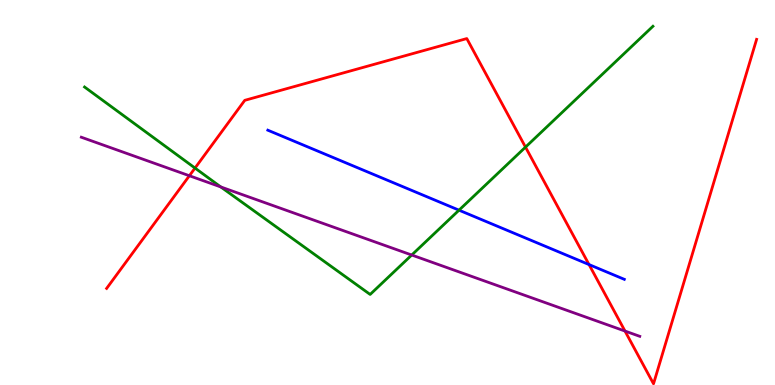[{'lines': ['blue', 'red'], 'intersections': [{'x': 7.6, 'y': 3.13}]}, {'lines': ['green', 'red'], 'intersections': [{'x': 2.52, 'y': 5.63}, {'x': 6.78, 'y': 6.18}]}, {'lines': ['purple', 'red'], 'intersections': [{'x': 2.44, 'y': 5.44}, {'x': 8.06, 'y': 1.4}]}, {'lines': ['blue', 'green'], 'intersections': [{'x': 5.92, 'y': 4.54}]}, {'lines': ['blue', 'purple'], 'intersections': []}, {'lines': ['green', 'purple'], 'intersections': [{'x': 2.85, 'y': 5.14}, {'x': 5.31, 'y': 3.38}]}]